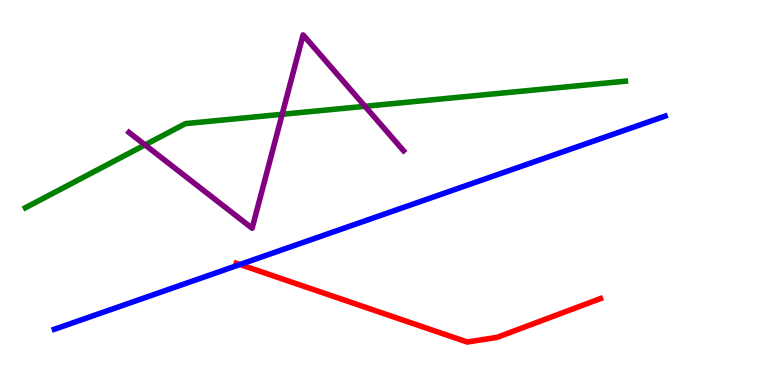[{'lines': ['blue', 'red'], 'intersections': [{'x': 3.1, 'y': 3.13}]}, {'lines': ['green', 'red'], 'intersections': []}, {'lines': ['purple', 'red'], 'intersections': []}, {'lines': ['blue', 'green'], 'intersections': []}, {'lines': ['blue', 'purple'], 'intersections': []}, {'lines': ['green', 'purple'], 'intersections': [{'x': 1.87, 'y': 6.24}, {'x': 3.64, 'y': 7.03}, {'x': 4.71, 'y': 7.24}]}]